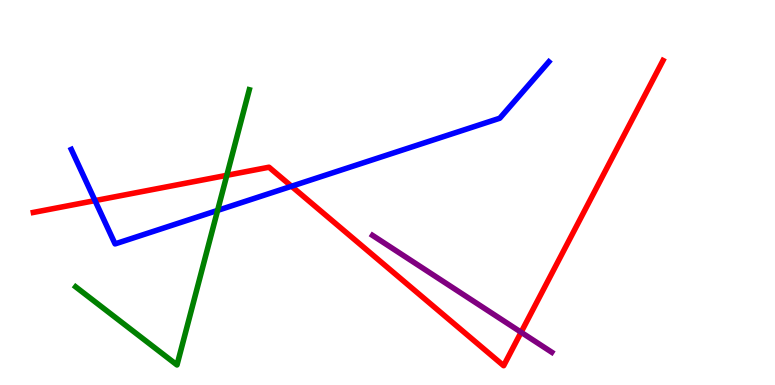[{'lines': ['blue', 'red'], 'intersections': [{'x': 1.23, 'y': 4.79}, {'x': 3.76, 'y': 5.16}]}, {'lines': ['green', 'red'], 'intersections': [{'x': 2.93, 'y': 5.45}]}, {'lines': ['purple', 'red'], 'intersections': [{'x': 6.72, 'y': 1.37}]}, {'lines': ['blue', 'green'], 'intersections': [{'x': 2.81, 'y': 4.53}]}, {'lines': ['blue', 'purple'], 'intersections': []}, {'lines': ['green', 'purple'], 'intersections': []}]